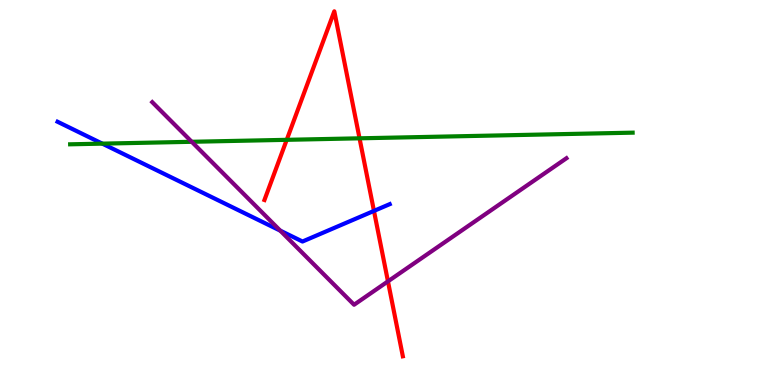[{'lines': ['blue', 'red'], 'intersections': [{'x': 4.83, 'y': 4.52}]}, {'lines': ['green', 'red'], 'intersections': [{'x': 3.7, 'y': 6.37}, {'x': 4.64, 'y': 6.41}]}, {'lines': ['purple', 'red'], 'intersections': [{'x': 5.01, 'y': 2.69}]}, {'lines': ['blue', 'green'], 'intersections': [{'x': 1.32, 'y': 6.27}]}, {'lines': ['blue', 'purple'], 'intersections': [{'x': 3.62, 'y': 4.01}]}, {'lines': ['green', 'purple'], 'intersections': [{'x': 2.47, 'y': 6.32}]}]